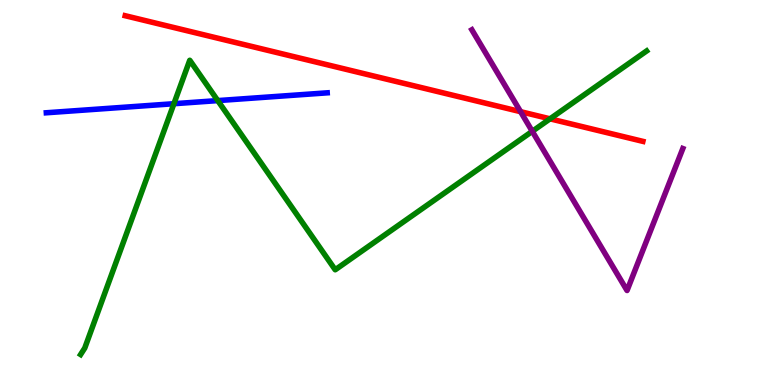[{'lines': ['blue', 'red'], 'intersections': []}, {'lines': ['green', 'red'], 'intersections': [{'x': 7.1, 'y': 6.91}]}, {'lines': ['purple', 'red'], 'intersections': [{'x': 6.72, 'y': 7.1}]}, {'lines': ['blue', 'green'], 'intersections': [{'x': 2.24, 'y': 7.31}, {'x': 2.81, 'y': 7.39}]}, {'lines': ['blue', 'purple'], 'intersections': []}, {'lines': ['green', 'purple'], 'intersections': [{'x': 6.87, 'y': 6.59}]}]